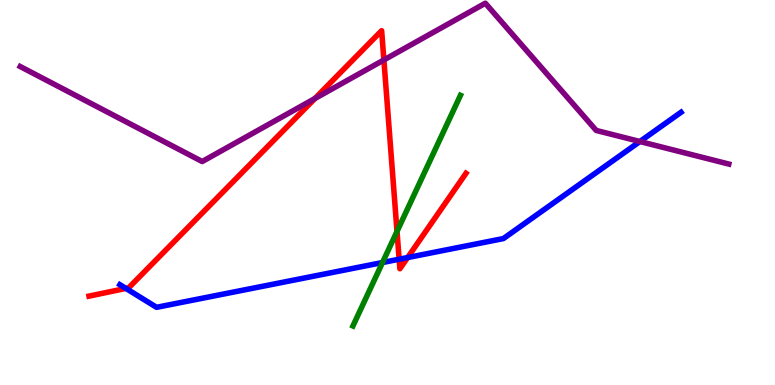[{'lines': ['blue', 'red'], 'intersections': [{'x': 1.62, 'y': 2.51}, {'x': 5.15, 'y': 3.27}, {'x': 5.26, 'y': 3.31}]}, {'lines': ['green', 'red'], 'intersections': [{'x': 5.12, 'y': 3.99}]}, {'lines': ['purple', 'red'], 'intersections': [{'x': 4.06, 'y': 7.44}, {'x': 4.95, 'y': 8.44}]}, {'lines': ['blue', 'green'], 'intersections': [{'x': 4.94, 'y': 3.18}]}, {'lines': ['blue', 'purple'], 'intersections': [{'x': 8.26, 'y': 6.32}]}, {'lines': ['green', 'purple'], 'intersections': []}]